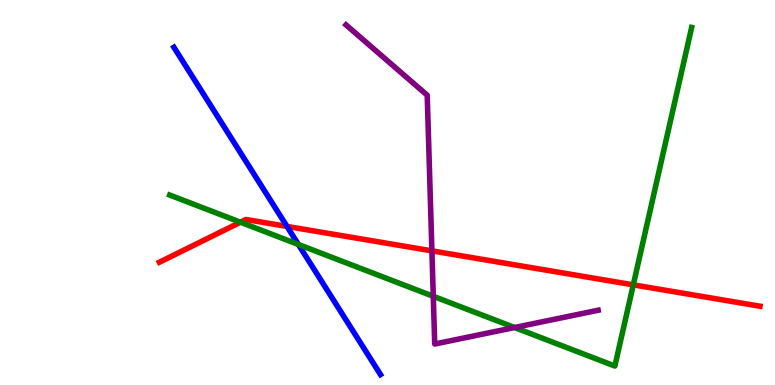[{'lines': ['blue', 'red'], 'intersections': [{'x': 3.7, 'y': 4.12}]}, {'lines': ['green', 'red'], 'intersections': [{'x': 3.1, 'y': 4.23}, {'x': 8.17, 'y': 2.6}]}, {'lines': ['purple', 'red'], 'intersections': [{'x': 5.57, 'y': 3.48}]}, {'lines': ['blue', 'green'], 'intersections': [{'x': 3.85, 'y': 3.65}]}, {'lines': ['blue', 'purple'], 'intersections': []}, {'lines': ['green', 'purple'], 'intersections': [{'x': 5.59, 'y': 2.3}, {'x': 6.64, 'y': 1.49}]}]